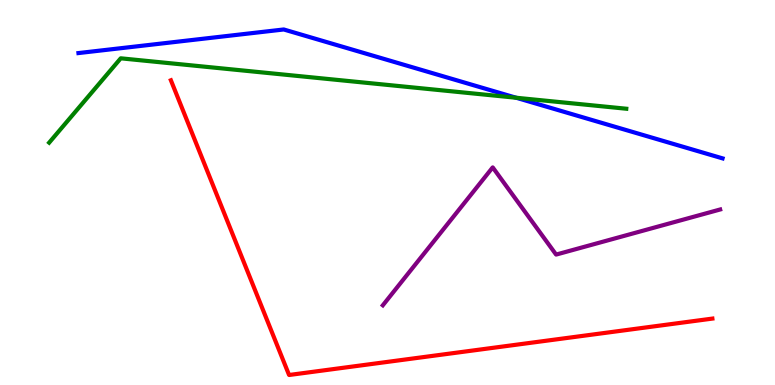[{'lines': ['blue', 'red'], 'intersections': []}, {'lines': ['green', 'red'], 'intersections': []}, {'lines': ['purple', 'red'], 'intersections': []}, {'lines': ['blue', 'green'], 'intersections': [{'x': 6.66, 'y': 7.46}]}, {'lines': ['blue', 'purple'], 'intersections': []}, {'lines': ['green', 'purple'], 'intersections': []}]